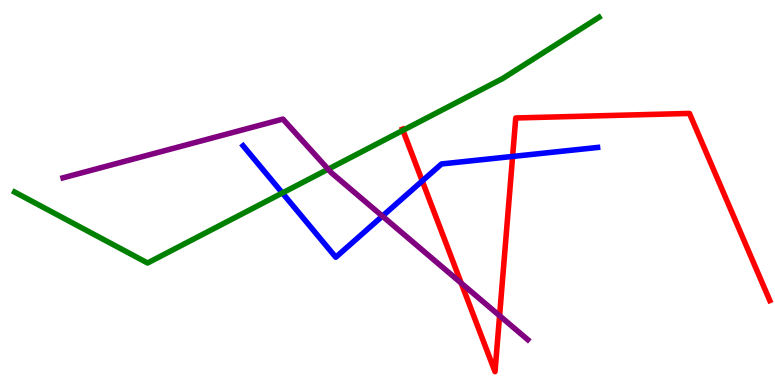[{'lines': ['blue', 'red'], 'intersections': [{'x': 5.45, 'y': 5.3}, {'x': 6.61, 'y': 5.94}]}, {'lines': ['green', 'red'], 'intersections': [{'x': 5.2, 'y': 6.61}]}, {'lines': ['purple', 'red'], 'intersections': [{'x': 5.95, 'y': 2.65}, {'x': 6.45, 'y': 1.8}]}, {'lines': ['blue', 'green'], 'intersections': [{'x': 3.64, 'y': 4.99}]}, {'lines': ['blue', 'purple'], 'intersections': [{'x': 4.93, 'y': 4.39}]}, {'lines': ['green', 'purple'], 'intersections': [{'x': 4.23, 'y': 5.61}]}]